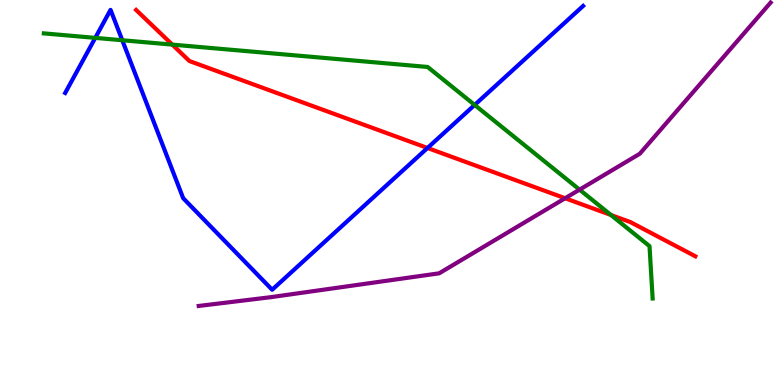[{'lines': ['blue', 'red'], 'intersections': [{'x': 5.52, 'y': 6.16}]}, {'lines': ['green', 'red'], 'intersections': [{'x': 2.22, 'y': 8.84}, {'x': 7.88, 'y': 4.42}]}, {'lines': ['purple', 'red'], 'intersections': [{'x': 7.29, 'y': 4.85}]}, {'lines': ['blue', 'green'], 'intersections': [{'x': 1.23, 'y': 9.02}, {'x': 1.58, 'y': 8.95}, {'x': 6.12, 'y': 7.27}]}, {'lines': ['blue', 'purple'], 'intersections': []}, {'lines': ['green', 'purple'], 'intersections': [{'x': 7.48, 'y': 5.07}]}]